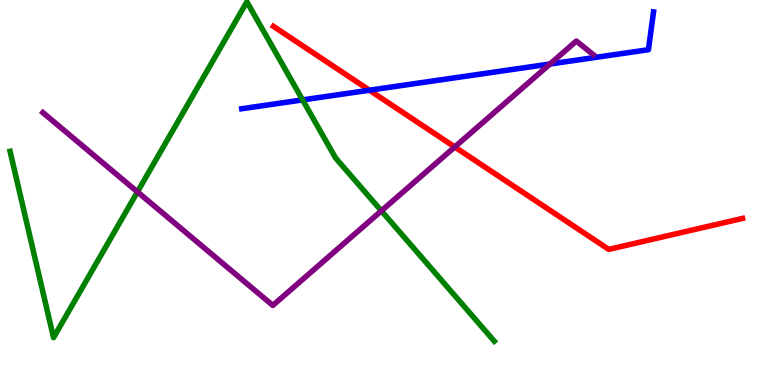[{'lines': ['blue', 'red'], 'intersections': [{'x': 4.77, 'y': 7.66}]}, {'lines': ['green', 'red'], 'intersections': []}, {'lines': ['purple', 'red'], 'intersections': [{'x': 5.87, 'y': 6.18}]}, {'lines': ['blue', 'green'], 'intersections': [{'x': 3.9, 'y': 7.41}]}, {'lines': ['blue', 'purple'], 'intersections': [{'x': 7.1, 'y': 8.34}]}, {'lines': ['green', 'purple'], 'intersections': [{'x': 1.77, 'y': 5.02}, {'x': 4.92, 'y': 4.52}]}]